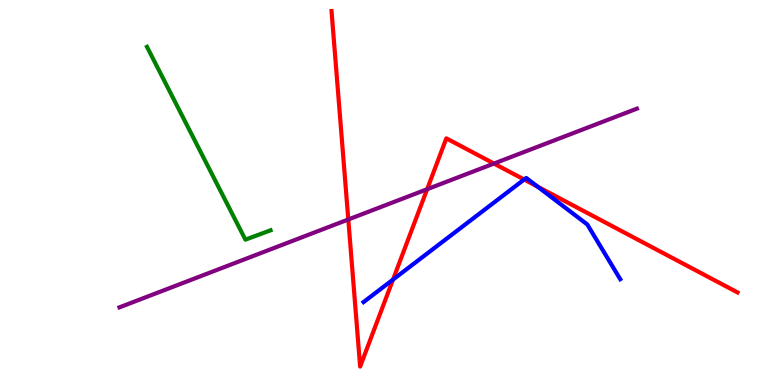[{'lines': ['blue', 'red'], 'intersections': [{'x': 5.07, 'y': 2.74}, {'x': 6.76, 'y': 5.34}, {'x': 6.94, 'y': 5.15}]}, {'lines': ['green', 'red'], 'intersections': []}, {'lines': ['purple', 'red'], 'intersections': [{'x': 4.49, 'y': 4.3}, {'x': 5.51, 'y': 5.09}, {'x': 6.37, 'y': 5.75}]}, {'lines': ['blue', 'green'], 'intersections': []}, {'lines': ['blue', 'purple'], 'intersections': []}, {'lines': ['green', 'purple'], 'intersections': []}]